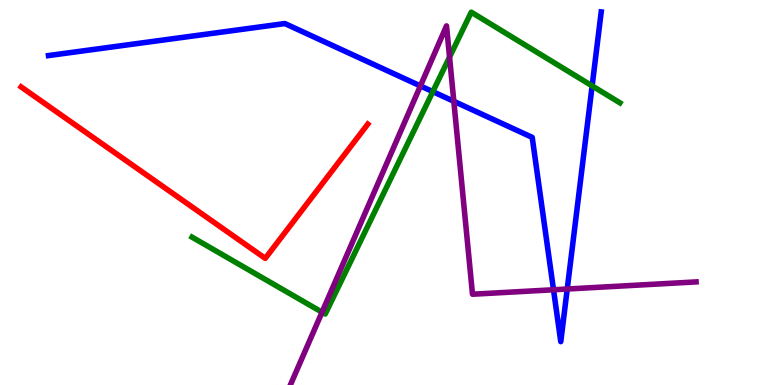[{'lines': ['blue', 'red'], 'intersections': []}, {'lines': ['green', 'red'], 'intersections': []}, {'lines': ['purple', 'red'], 'intersections': []}, {'lines': ['blue', 'green'], 'intersections': [{'x': 5.58, 'y': 7.62}, {'x': 7.64, 'y': 7.77}]}, {'lines': ['blue', 'purple'], 'intersections': [{'x': 5.42, 'y': 7.77}, {'x': 5.86, 'y': 7.37}, {'x': 7.14, 'y': 2.47}, {'x': 7.32, 'y': 2.49}]}, {'lines': ['green', 'purple'], 'intersections': [{'x': 4.16, 'y': 1.89}, {'x': 5.8, 'y': 8.52}]}]